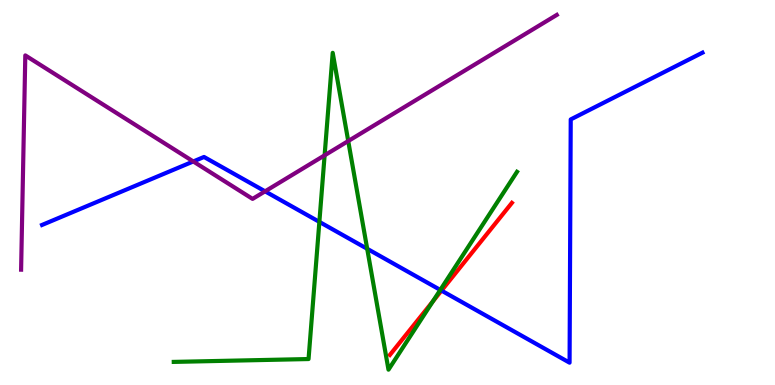[{'lines': ['blue', 'red'], 'intersections': [{'x': 5.7, 'y': 2.45}]}, {'lines': ['green', 'red'], 'intersections': [{'x': 5.59, 'y': 2.17}]}, {'lines': ['purple', 'red'], 'intersections': []}, {'lines': ['blue', 'green'], 'intersections': [{'x': 4.12, 'y': 4.24}, {'x': 4.74, 'y': 3.54}, {'x': 5.68, 'y': 2.47}]}, {'lines': ['blue', 'purple'], 'intersections': [{'x': 2.49, 'y': 5.81}, {'x': 3.42, 'y': 5.03}]}, {'lines': ['green', 'purple'], 'intersections': [{'x': 4.19, 'y': 5.97}, {'x': 4.49, 'y': 6.34}]}]